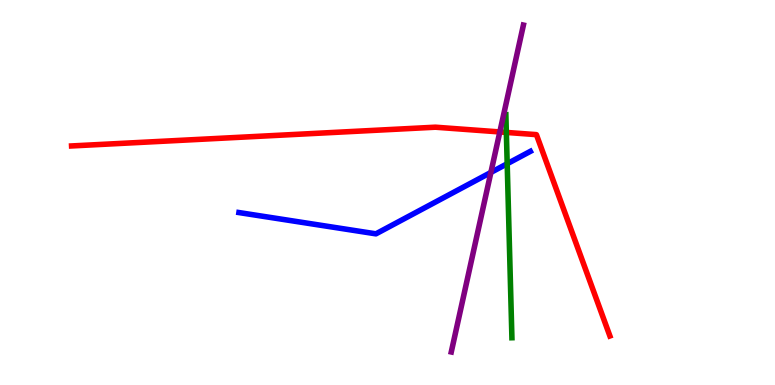[{'lines': ['blue', 'red'], 'intersections': []}, {'lines': ['green', 'red'], 'intersections': [{'x': 6.53, 'y': 6.56}]}, {'lines': ['purple', 'red'], 'intersections': [{'x': 6.45, 'y': 6.57}]}, {'lines': ['blue', 'green'], 'intersections': [{'x': 6.54, 'y': 5.75}]}, {'lines': ['blue', 'purple'], 'intersections': [{'x': 6.33, 'y': 5.52}]}, {'lines': ['green', 'purple'], 'intersections': []}]